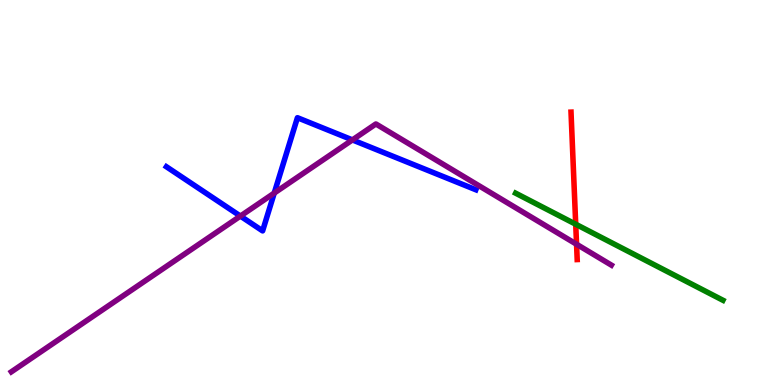[{'lines': ['blue', 'red'], 'intersections': []}, {'lines': ['green', 'red'], 'intersections': [{'x': 7.43, 'y': 4.18}]}, {'lines': ['purple', 'red'], 'intersections': [{'x': 7.44, 'y': 3.66}]}, {'lines': ['blue', 'green'], 'intersections': []}, {'lines': ['blue', 'purple'], 'intersections': [{'x': 3.1, 'y': 4.39}, {'x': 3.54, 'y': 4.99}, {'x': 4.55, 'y': 6.37}]}, {'lines': ['green', 'purple'], 'intersections': []}]